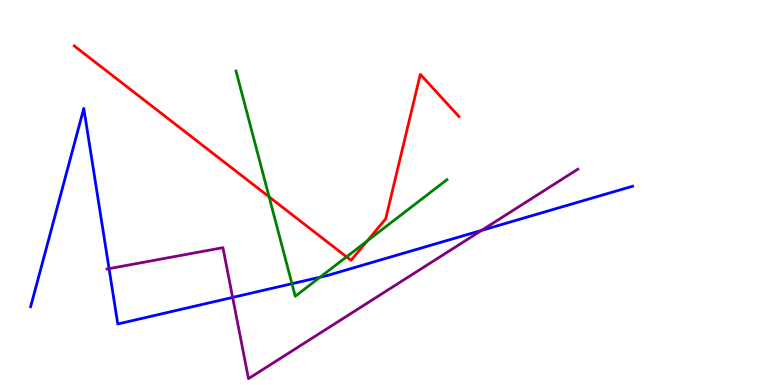[{'lines': ['blue', 'red'], 'intersections': []}, {'lines': ['green', 'red'], 'intersections': [{'x': 3.47, 'y': 4.89}, {'x': 4.47, 'y': 3.33}, {'x': 4.74, 'y': 3.74}]}, {'lines': ['purple', 'red'], 'intersections': []}, {'lines': ['blue', 'green'], 'intersections': [{'x': 3.77, 'y': 2.63}, {'x': 4.13, 'y': 2.8}]}, {'lines': ['blue', 'purple'], 'intersections': [{'x': 1.41, 'y': 3.02}, {'x': 3.0, 'y': 2.27}, {'x': 6.21, 'y': 4.02}]}, {'lines': ['green', 'purple'], 'intersections': []}]